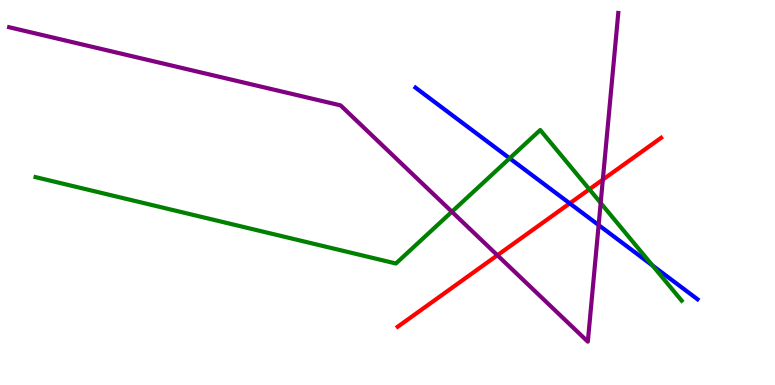[{'lines': ['blue', 'red'], 'intersections': [{'x': 7.35, 'y': 4.72}]}, {'lines': ['green', 'red'], 'intersections': [{'x': 7.6, 'y': 5.08}]}, {'lines': ['purple', 'red'], 'intersections': [{'x': 6.42, 'y': 3.37}, {'x': 7.78, 'y': 5.33}]}, {'lines': ['blue', 'green'], 'intersections': [{'x': 6.58, 'y': 5.89}, {'x': 8.42, 'y': 3.1}]}, {'lines': ['blue', 'purple'], 'intersections': [{'x': 7.72, 'y': 4.15}]}, {'lines': ['green', 'purple'], 'intersections': [{'x': 5.83, 'y': 4.5}, {'x': 7.75, 'y': 4.73}]}]